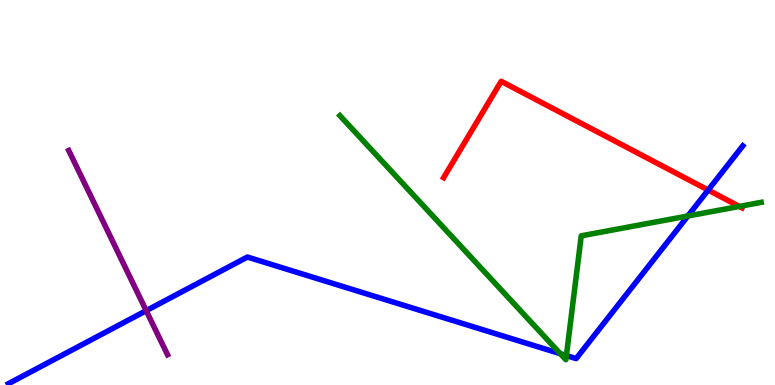[{'lines': ['blue', 'red'], 'intersections': [{'x': 9.14, 'y': 5.06}]}, {'lines': ['green', 'red'], 'intersections': [{'x': 9.54, 'y': 4.64}]}, {'lines': ['purple', 'red'], 'intersections': []}, {'lines': ['blue', 'green'], 'intersections': [{'x': 7.23, 'y': 0.813}, {'x': 7.31, 'y': 0.764}, {'x': 8.88, 'y': 4.39}]}, {'lines': ['blue', 'purple'], 'intersections': [{'x': 1.89, 'y': 1.93}]}, {'lines': ['green', 'purple'], 'intersections': []}]